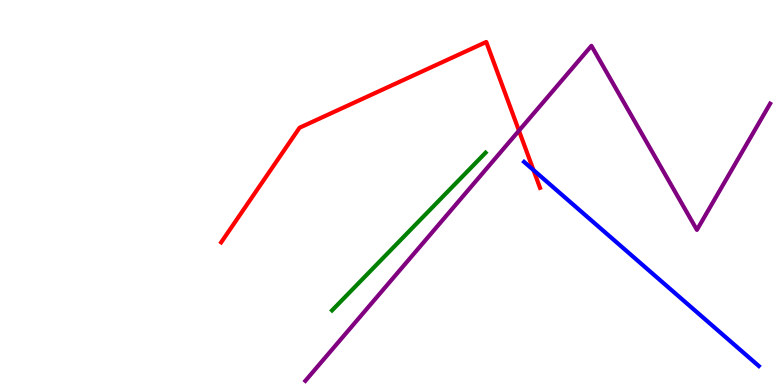[{'lines': ['blue', 'red'], 'intersections': [{'x': 6.88, 'y': 5.58}]}, {'lines': ['green', 'red'], 'intersections': []}, {'lines': ['purple', 'red'], 'intersections': [{'x': 6.7, 'y': 6.61}]}, {'lines': ['blue', 'green'], 'intersections': []}, {'lines': ['blue', 'purple'], 'intersections': []}, {'lines': ['green', 'purple'], 'intersections': []}]